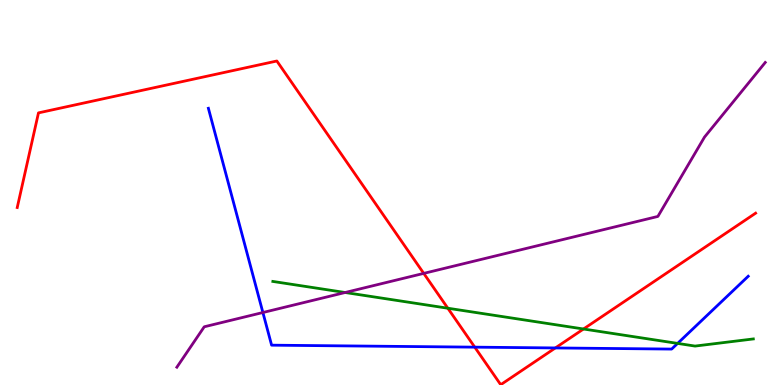[{'lines': ['blue', 'red'], 'intersections': [{'x': 6.13, 'y': 0.983}, {'x': 7.17, 'y': 0.963}]}, {'lines': ['green', 'red'], 'intersections': [{'x': 5.78, 'y': 1.99}, {'x': 7.53, 'y': 1.45}]}, {'lines': ['purple', 'red'], 'intersections': [{'x': 5.47, 'y': 2.9}]}, {'lines': ['blue', 'green'], 'intersections': [{'x': 8.74, 'y': 1.08}]}, {'lines': ['blue', 'purple'], 'intersections': [{'x': 3.39, 'y': 1.88}]}, {'lines': ['green', 'purple'], 'intersections': [{'x': 4.45, 'y': 2.4}]}]